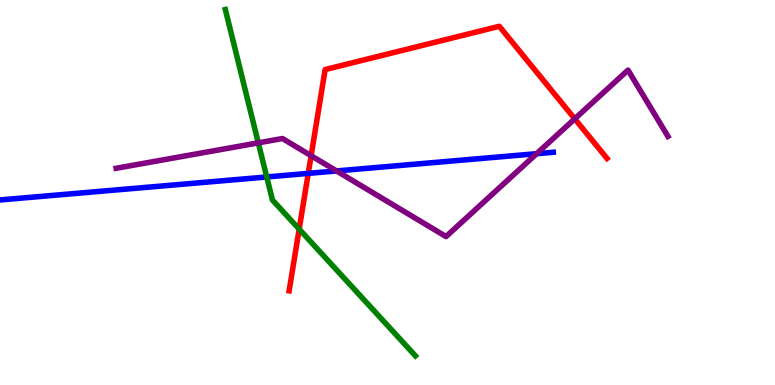[{'lines': ['blue', 'red'], 'intersections': [{'x': 3.98, 'y': 5.5}]}, {'lines': ['green', 'red'], 'intersections': [{'x': 3.86, 'y': 4.05}]}, {'lines': ['purple', 'red'], 'intersections': [{'x': 4.01, 'y': 5.96}, {'x': 7.42, 'y': 6.91}]}, {'lines': ['blue', 'green'], 'intersections': [{'x': 3.44, 'y': 5.4}]}, {'lines': ['blue', 'purple'], 'intersections': [{'x': 4.34, 'y': 5.56}, {'x': 6.92, 'y': 6.01}]}, {'lines': ['green', 'purple'], 'intersections': [{'x': 3.33, 'y': 6.29}]}]